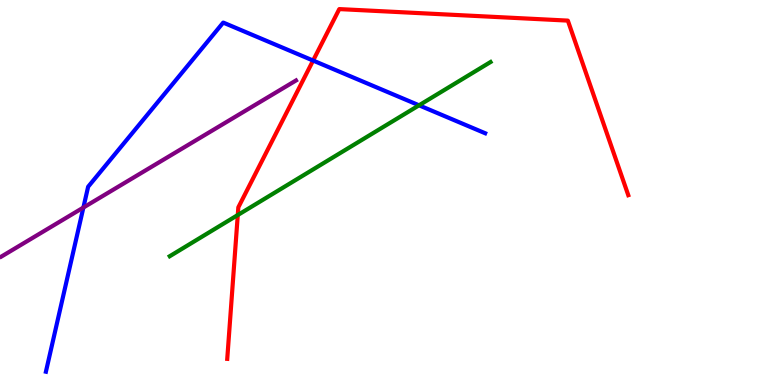[{'lines': ['blue', 'red'], 'intersections': [{'x': 4.04, 'y': 8.43}]}, {'lines': ['green', 'red'], 'intersections': [{'x': 3.07, 'y': 4.41}]}, {'lines': ['purple', 'red'], 'intersections': []}, {'lines': ['blue', 'green'], 'intersections': [{'x': 5.41, 'y': 7.26}]}, {'lines': ['blue', 'purple'], 'intersections': [{'x': 1.08, 'y': 4.61}]}, {'lines': ['green', 'purple'], 'intersections': []}]